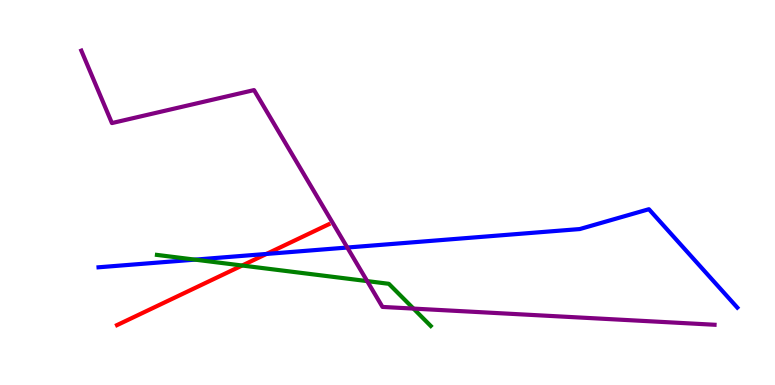[{'lines': ['blue', 'red'], 'intersections': [{'x': 3.44, 'y': 3.4}]}, {'lines': ['green', 'red'], 'intersections': [{'x': 3.12, 'y': 3.1}]}, {'lines': ['purple', 'red'], 'intersections': []}, {'lines': ['blue', 'green'], 'intersections': [{'x': 2.52, 'y': 3.26}]}, {'lines': ['blue', 'purple'], 'intersections': [{'x': 4.48, 'y': 3.57}]}, {'lines': ['green', 'purple'], 'intersections': [{'x': 4.74, 'y': 2.7}, {'x': 5.34, 'y': 1.98}]}]